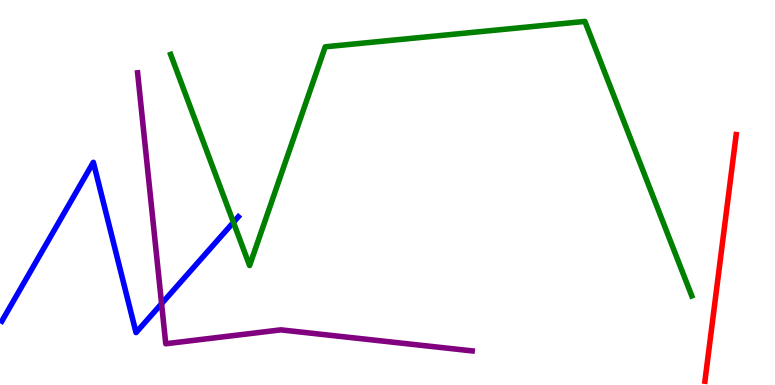[{'lines': ['blue', 'red'], 'intersections': []}, {'lines': ['green', 'red'], 'intersections': []}, {'lines': ['purple', 'red'], 'intersections': []}, {'lines': ['blue', 'green'], 'intersections': [{'x': 3.01, 'y': 4.23}]}, {'lines': ['blue', 'purple'], 'intersections': [{'x': 2.08, 'y': 2.11}]}, {'lines': ['green', 'purple'], 'intersections': []}]